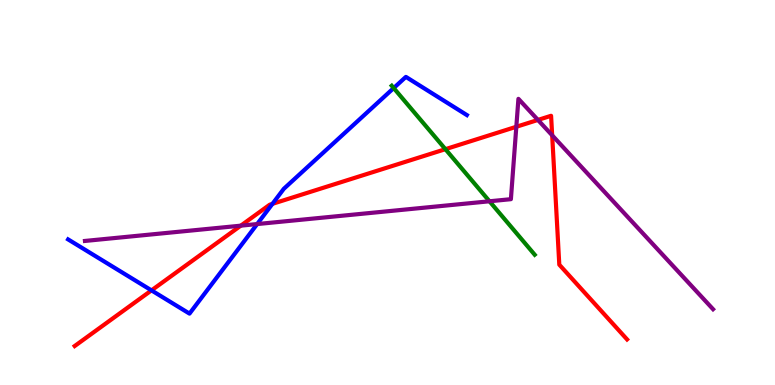[{'lines': ['blue', 'red'], 'intersections': [{'x': 1.95, 'y': 2.46}, {'x': 3.52, 'y': 4.71}]}, {'lines': ['green', 'red'], 'intersections': [{'x': 5.75, 'y': 6.13}]}, {'lines': ['purple', 'red'], 'intersections': [{'x': 3.11, 'y': 4.14}, {'x': 6.66, 'y': 6.71}, {'x': 6.94, 'y': 6.88}, {'x': 7.12, 'y': 6.49}]}, {'lines': ['blue', 'green'], 'intersections': [{'x': 5.08, 'y': 7.71}]}, {'lines': ['blue', 'purple'], 'intersections': [{'x': 3.32, 'y': 4.18}]}, {'lines': ['green', 'purple'], 'intersections': [{'x': 6.32, 'y': 4.77}]}]